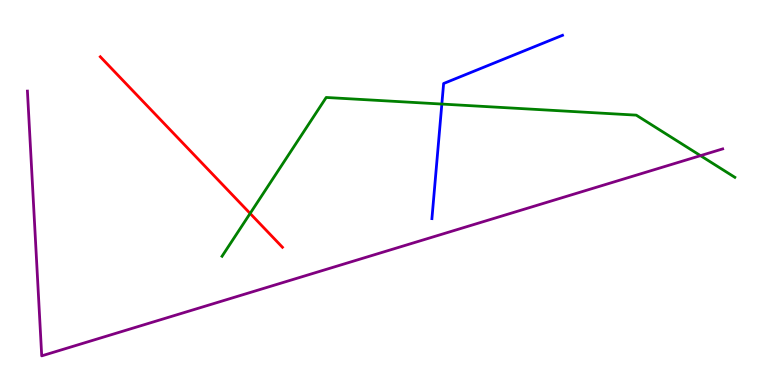[{'lines': ['blue', 'red'], 'intersections': []}, {'lines': ['green', 'red'], 'intersections': [{'x': 3.23, 'y': 4.46}]}, {'lines': ['purple', 'red'], 'intersections': []}, {'lines': ['blue', 'green'], 'intersections': [{'x': 5.7, 'y': 7.3}]}, {'lines': ['blue', 'purple'], 'intersections': []}, {'lines': ['green', 'purple'], 'intersections': [{'x': 9.04, 'y': 5.96}]}]